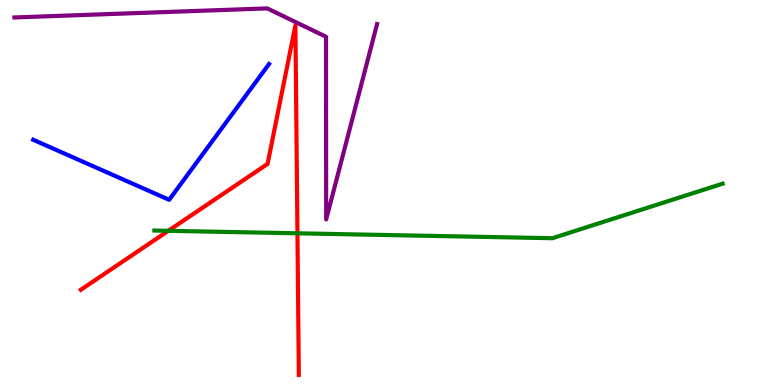[{'lines': ['blue', 'red'], 'intersections': []}, {'lines': ['green', 'red'], 'intersections': [{'x': 2.17, 'y': 4.0}, {'x': 3.84, 'y': 3.94}]}, {'lines': ['purple', 'red'], 'intersections': []}, {'lines': ['blue', 'green'], 'intersections': []}, {'lines': ['blue', 'purple'], 'intersections': []}, {'lines': ['green', 'purple'], 'intersections': []}]